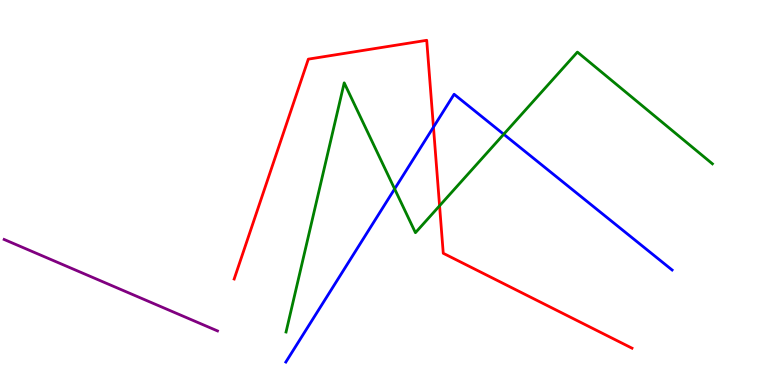[{'lines': ['blue', 'red'], 'intersections': [{'x': 5.59, 'y': 6.7}]}, {'lines': ['green', 'red'], 'intersections': [{'x': 5.67, 'y': 4.65}]}, {'lines': ['purple', 'red'], 'intersections': []}, {'lines': ['blue', 'green'], 'intersections': [{'x': 5.09, 'y': 5.09}, {'x': 6.5, 'y': 6.51}]}, {'lines': ['blue', 'purple'], 'intersections': []}, {'lines': ['green', 'purple'], 'intersections': []}]